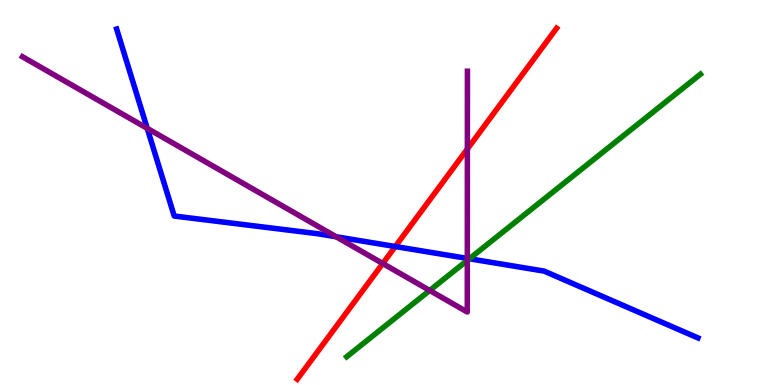[{'lines': ['blue', 'red'], 'intersections': [{'x': 5.1, 'y': 3.6}]}, {'lines': ['green', 'red'], 'intersections': []}, {'lines': ['purple', 'red'], 'intersections': [{'x': 4.94, 'y': 3.16}, {'x': 6.03, 'y': 6.13}]}, {'lines': ['blue', 'green'], 'intersections': [{'x': 6.06, 'y': 3.28}]}, {'lines': ['blue', 'purple'], 'intersections': [{'x': 1.9, 'y': 6.67}, {'x': 4.34, 'y': 3.85}, {'x': 6.03, 'y': 3.29}]}, {'lines': ['green', 'purple'], 'intersections': [{'x': 5.54, 'y': 2.46}, {'x': 6.03, 'y': 3.24}]}]